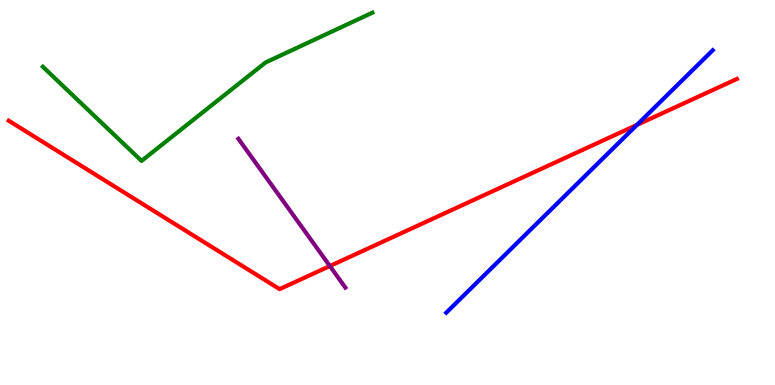[{'lines': ['blue', 'red'], 'intersections': [{'x': 8.22, 'y': 6.76}]}, {'lines': ['green', 'red'], 'intersections': []}, {'lines': ['purple', 'red'], 'intersections': [{'x': 4.26, 'y': 3.09}]}, {'lines': ['blue', 'green'], 'intersections': []}, {'lines': ['blue', 'purple'], 'intersections': []}, {'lines': ['green', 'purple'], 'intersections': []}]